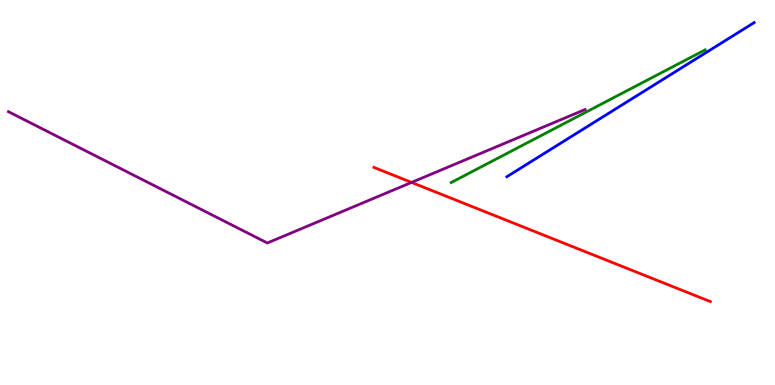[{'lines': ['blue', 'red'], 'intersections': []}, {'lines': ['green', 'red'], 'intersections': []}, {'lines': ['purple', 'red'], 'intersections': [{'x': 5.31, 'y': 5.26}]}, {'lines': ['blue', 'green'], 'intersections': []}, {'lines': ['blue', 'purple'], 'intersections': []}, {'lines': ['green', 'purple'], 'intersections': []}]